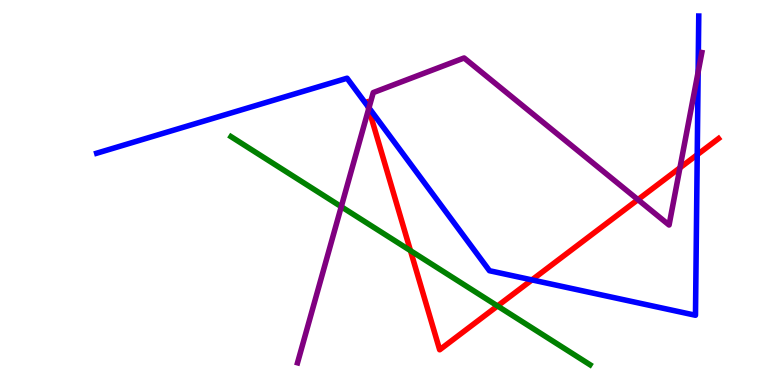[{'lines': ['blue', 'red'], 'intersections': [{'x': 4.75, 'y': 7.23}, {'x': 6.86, 'y': 2.73}, {'x': 9.0, 'y': 5.98}]}, {'lines': ['green', 'red'], 'intersections': [{'x': 5.3, 'y': 3.49}, {'x': 6.42, 'y': 2.05}]}, {'lines': ['purple', 'red'], 'intersections': [{'x': 4.76, 'y': 7.17}, {'x': 8.23, 'y': 4.81}, {'x': 8.77, 'y': 5.64}]}, {'lines': ['blue', 'green'], 'intersections': []}, {'lines': ['blue', 'purple'], 'intersections': [{'x': 4.76, 'y': 7.2}, {'x': 9.01, 'y': 8.13}]}, {'lines': ['green', 'purple'], 'intersections': [{'x': 4.4, 'y': 4.63}]}]